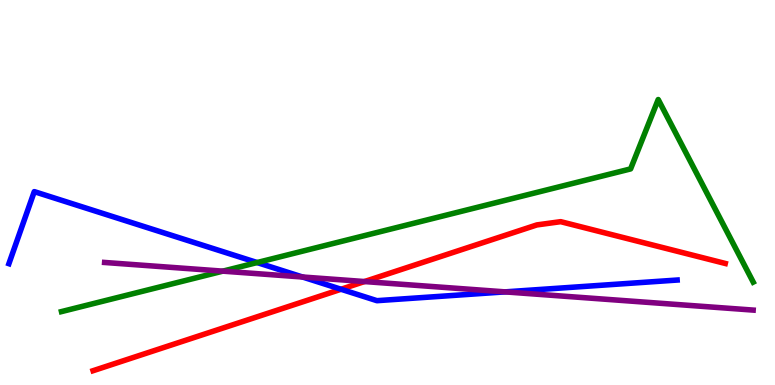[{'lines': ['blue', 'red'], 'intersections': [{'x': 4.4, 'y': 2.49}]}, {'lines': ['green', 'red'], 'intersections': []}, {'lines': ['purple', 'red'], 'intersections': [{'x': 4.7, 'y': 2.69}]}, {'lines': ['blue', 'green'], 'intersections': [{'x': 3.32, 'y': 3.18}]}, {'lines': ['blue', 'purple'], 'intersections': [{'x': 3.9, 'y': 2.81}, {'x': 6.52, 'y': 2.42}]}, {'lines': ['green', 'purple'], 'intersections': [{'x': 2.88, 'y': 2.96}]}]